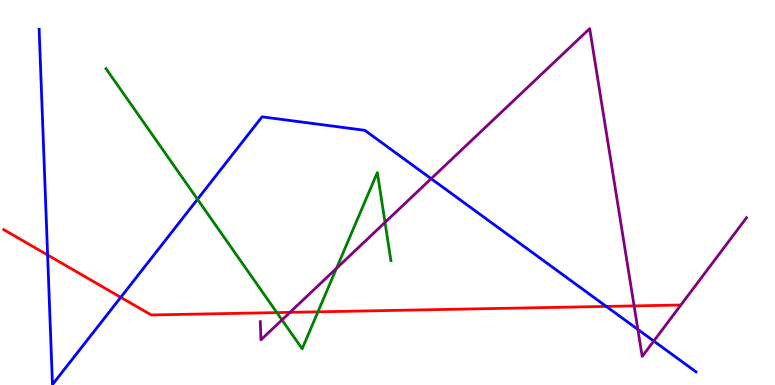[{'lines': ['blue', 'red'], 'intersections': [{'x': 0.614, 'y': 3.38}, {'x': 1.56, 'y': 2.28}, {'x': 7.82, 'y': 2.04}]}, {'lines': ['green', 'red'], 'intersections': [{'x': 3.57, 'y': 1.88}, {'x': 4.1, 'y': 1.9}]}, {'lines': ['purple', 'red'], 'intersections': [{'x': 3.74, 'y': 1.89}, {'x': 8.18, 'y': 2.05}]}, {'lines': ['blue', 'green'], 'intersections': [{'x': 2.55, 'y': 4.82}]}, {'lines': ['blue', 'purple'], 'intersections': [{'x': 5.56, 'y': 5.36}, {'x': 8.23, 'y': 1.44}, {'x': 8.44, 'y': 1.14}]}, {'lines': ['green', 'purple'], 'intersections': [{'x': 3.64, 'y': 1.69}, {'x': 4.34, 'y': 3.03}, {'x': 4.97, 'y': 4.22}]}]